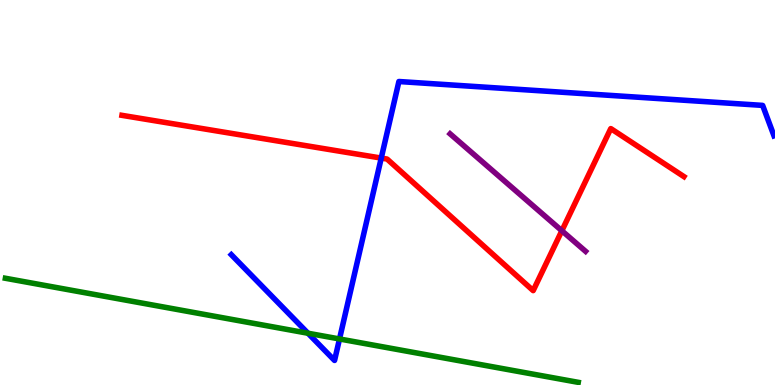[{'lines': ['blue', 'red'], 'intersections': [{'x': 4.92, 'y': 5.89}]}, {'lines': ['green', 'red'], 'intersections': []}, {'lines': ['purple', 'red'], 'intersections': [{'x': 7.25, 'y': 4.01}]}, {'lines': ['blue', 'green'], 'intersections': [{'x': 3.97, 'y': 1.34}, {'x': 4.38, 'y': 1.2}]}, {'lines': ['blue', 'purple'], 'intersections': []}, {'lines': ['green', 'purple'], 'intersections': []}]